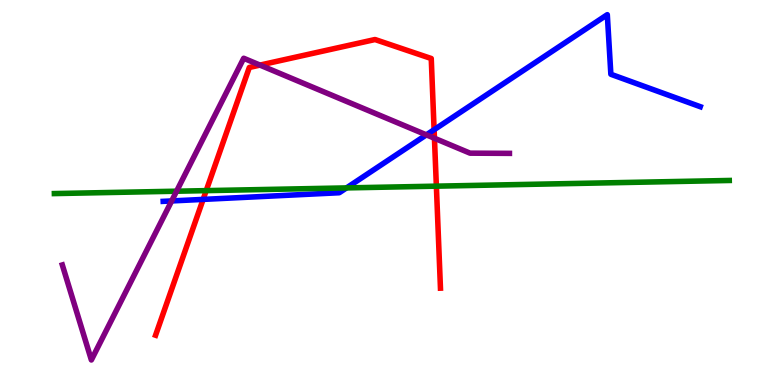[{'lines': ['blue', 'red'], 'intersections': [{'x': 2.62, 'y': 4.82}, {'x': 5.6, 'y': 6.63}]}, {'lines': ['green', 'red'], 'intersections': [{'x': 2.66, 'y': 5.05}, {'x': 5.63, 'y': 5.16}]}, {'lines': ['purple', 'red'], 'intersections': [{'x': 3.35, 'y': 8.31}, {'x': 5.61, 'y': 6.41}]}, {'lines': ['blue', 'green'], 'intersections': [{'x': 4.47, 'y': 5.12}]}, {'lines': ['blue', 'purple'], 'intersections': [{'x': 2.22, 'y': 4.78}, {'x': 5.5, 'y': 6.5}]}, {'lines': ['green', 'purple'], 'intersections': [{'x': 2.28, 'y': 5.03}]}]